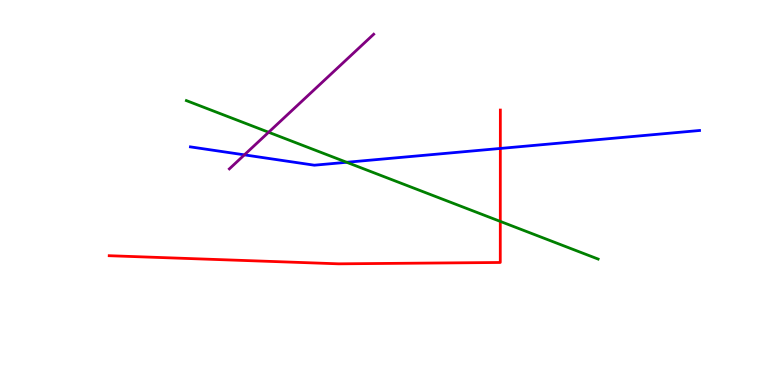[{'lines': ['blue', 'red'], 'intersections': [{'x': 6.46, 'y': 6.14}]}, {'lines': ['green', 'red'], 'intersections': [{'x': 6.46, 'y': 4.25}]}, {'lines': ['purple', 'red'], 'intersections': []}, {'lines': ['blue', 'green'], 'intersections': [{'x': 4.47, 'y': 5.78}]}, {'lines': ['blue', 'purple'], 'intersections': [{'x': 3.15, 'y': 5.98}]}, {'lines': ['green', 'purple'], 'intersections': [{'x': 3.47, 'y': 6.56}]}]